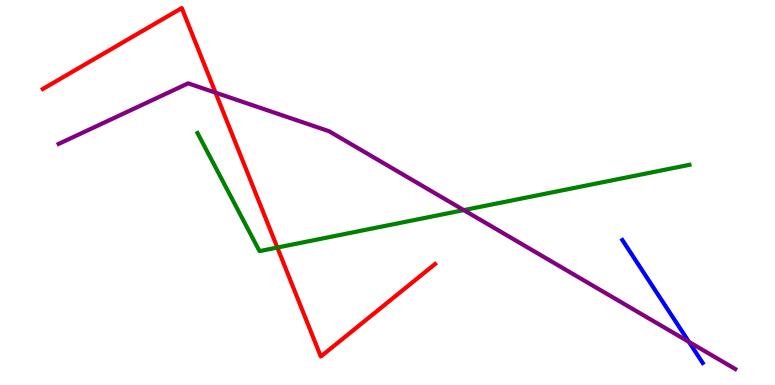[{'lines': ['blue', 'red'], 'intersections': []}, {'lines': ['green', 'red'], 'intersections': [{'x': 3.58, 'y': 3.57}]}, {'lines': ['purple', 'red'], 'intersections': [{'x': 2.78, 'y': 7.59}]}, {'lines': ['blue', 'green'], 'intersections': []}, {'lines': ['blue', 'purple'], 'intersections': [{'x': 8.89, 'y': 1.12}]}, {'lines': ['green', 'purple'], 'intersections': [{'x': 5.98, 'y': 4.54}]}]